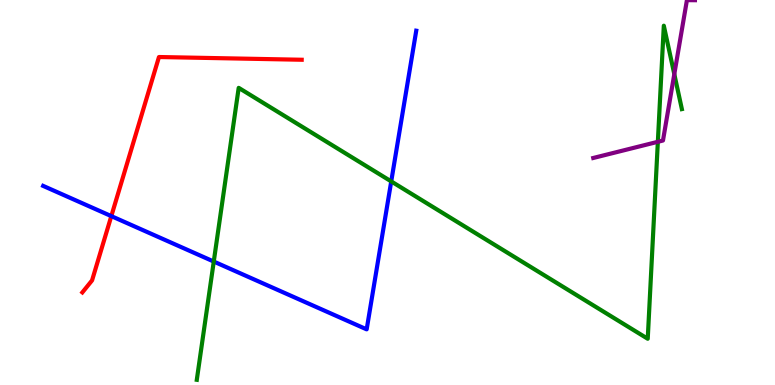[{'lines': ['blue', 'red'], 'intersections': [{'x': 1.44, 'y': 4.39}]}, {'lines': ['green', 'red'], 'intersections': []}, {'lines': ['purple', 'red'], 'intersections': []}, {'lines': ['blue', 'green'], 'intersections': [{'x': 2.76, 'y': 3.21}, {'x': 5.05, 'y': 5.29}]}, {'lines': ['blue', 'purple'], 'intersections': []}, {'lines': ['green', 'purple'], 'intersections': [{'x': 8.49, 'y': 6.32}, {'x': 8.7, 'y': 8.07}]}]